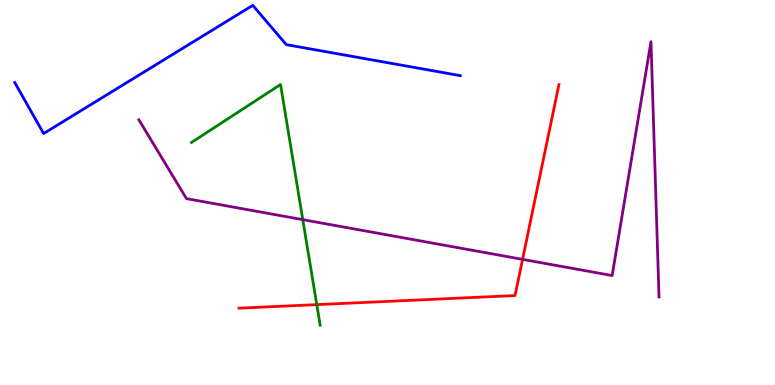[{'lines': ['blue', 'red'], 'intersections': []}, {'lines': ['green', 'red'], 'intersections': [{'x': 4.09, 'y': 2.09}]}, {'lines': ['purple', 'red'], 'intersections': [{'x': 6.74, 'y': 3.26}]}, {'lines': ['blue', 'green'], 'intersections': []}, {'lines': ['blue', 'purple'], 'intersections': []}, {'lines': ['green', 'purple'], 'intersections': [{'x': 3.91, 'y': 4.29}]}]